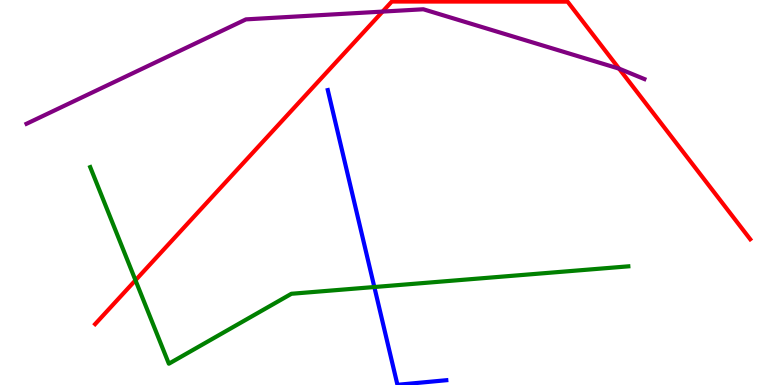[{'lines': ['blue', 'red'], 'intersections': []}, {'lines': ['green', 'red'], 'intersections': [{'x': 1.75, 'y': 2.72}]}, {'lines': ['purple', 'red'], 'intersections': [{'x': 4.94, 'y': 9.7}, {'x': 7.99, 'y': 8.22}]}, {'lines': ['blue', 'green'], 'intersections': [{'x': 4.83, 'y': 2.54}]}, {'lines': ['blue', 'purple'], 'intersections': []}, {'lines': ['green', 'purple'], 'intersections': []}]